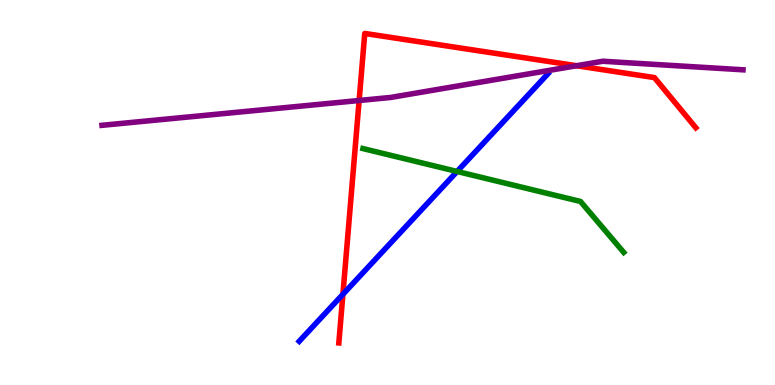[{'lines': ['blue', 'red'], 'intersections': [{'x': 4.42, 'y': 2.36}]}, {'lines': ['green', 'red'], 'intersections': []}, {'lines': ['purple', 'red'], 'intersections': [{'x': 4.63, 'y': 7.39}, {'x': 7.44, 'y': 8.29}]}, {'lines': ['blue', 'green'], 'intersections': [{'x': 5.9, 'y': 5.55}]}, {'lines': ['blue', 'purple'], 'intersections': []}, {'lines': ['green', 'purple'], 'intersections': []}]